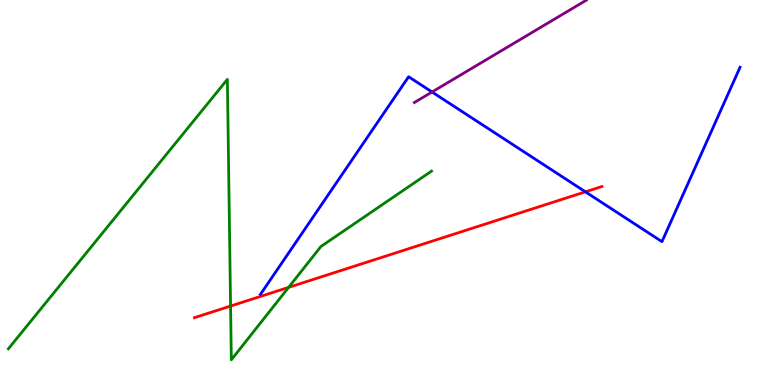[{'lines': ['blue', 'red'], 'intersections': [{'x': 7.55, 'y': 5.02}]}, {'lines': ['green', 'red'], 'intersections': [{'x': 2.98, 'y': 2.05}, {'x': 3.72, 'y': 2.54}]}, {'lines': ['purple', 'red'], 'intersections': []}, {'lines': ['blue', 'green'], 'intersections': []}, {'lines': ['blue', 'purple'], 'intersections': [{'x': 5.57, 'y': 7.61}]}, {'lines': ['green', 'purple'], 'intersections': []}]